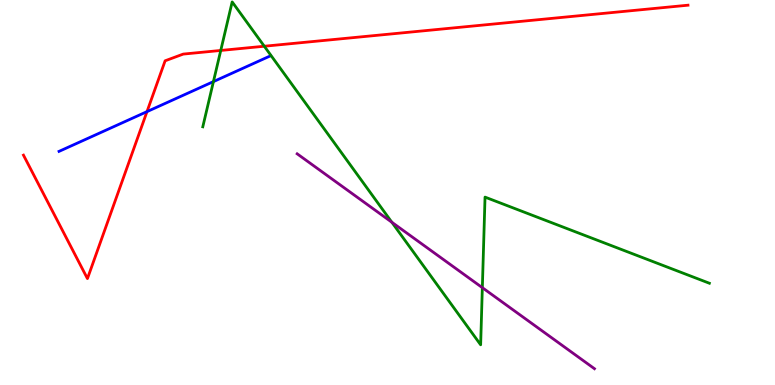[{'lines': ['blue', 'red'], 'intersections': [{'x': 1.9, 'y': 7.1}]}, {'lines': ['green', 'red'], 'intersections': [{'x': 2.85, 'y': 8.69}, {'x': 3.41, 'y': 8.8}]}, {'lines': ['purple', 'red'], 'intersections': []}, {'lines': ['blue', 'green'], 'intersections': [{'x': 2.75, 'y': 7.88}]}, {'lines': ['blue', 'purple'], 'intersections': []}, {'lines': ['green', 'purple'], 'intersections': [{'x': 5.06, 'y': 4.23}, {'x': 6.22, 'y': 2.53}]}]